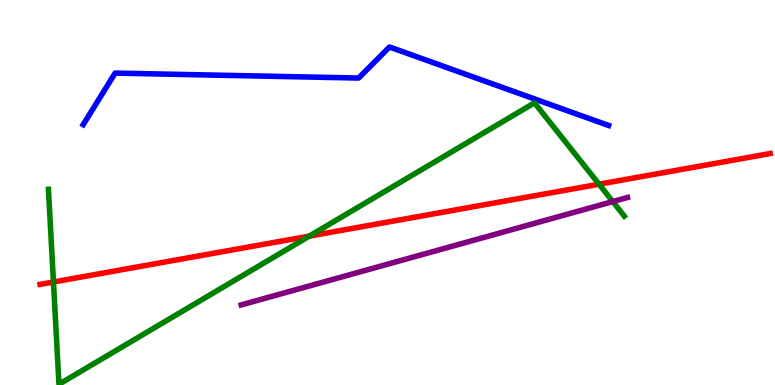[{'lines': ['blue', 'red'], 'intersections': []}, {'lines': ['green', 'red'], 'intersections': [{'x': 0.69, 'y': 2.68}, {'x': 3.99, 'y': 3.87}, {'x': 7.73, 'y': 5.22}]}, {'lines': ['purple', 'red'], 'intersections': []}, {'lines': ['blue', 'green'], 'intersections': []}, {'lines': ['blue', 'purple'], 'intersections': []}, {'lines': ['green', 'purple'], 'intersections': [{'x': 7.91, 'y': 4.76}]}]